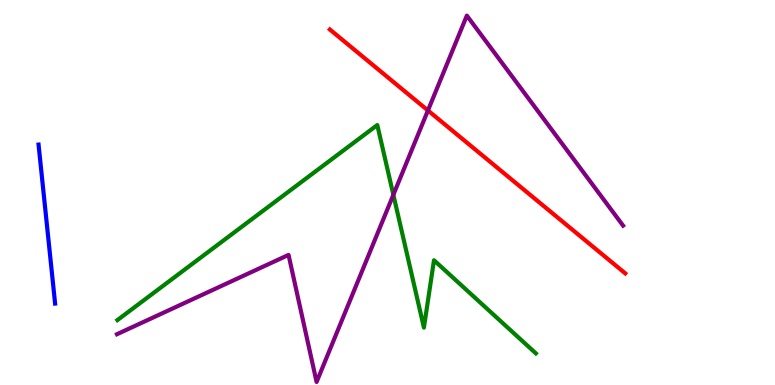[{'lines': ['blue', 'red'], 'intersections': []}, {'lines': ['green', 'red'], 'intersections': []}, {'lines': ['purple', 'red'], 'intersections': [{'x': 5.52, 'y': 7.13}]}, {'lines': ['blue', 'green'], 'intersections': []}, {'lines': ['blue', 'purple'], 'intersections': []}, {'lines': ['green', 'purple'], 'intersections': [{'x': 5.08, 'y': 4.94}]}]